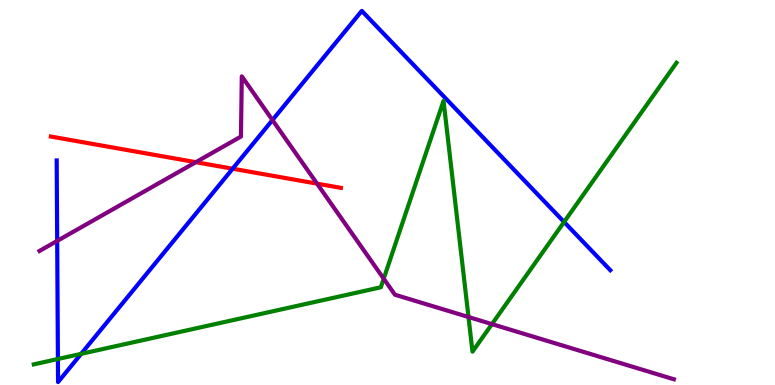[{'lines': ['blue', 'red'], 'intersections': [{'x': 3.0, 'y': 5.62}]}, {'lines': ['green', 'red'], 'intersections': []}, {'lines': ['purple', 'red'], 'intersections': [{'x': 2.53, 'y': 5.79}, {'x': 4.09, 'y': 5.23}]}, {'lines': ['blue', 'green'], 'intersections': [{'x': 0.747, 'y': 0.675}, {'x': 1.05, 'y': 0.809}, {'x': 7.28, 'y': 4.23}]}, {'lines': ['blue', 'purple'], 'intersections': [{'x': 0.738, 'y': 3.74}, {'x': 3.52, 'y': 6.88}]}, {'lines': ['green', 'purple'], 'intersections': [{'x': 4.95, 'y': 2.76}, {'x': 6.05, 'y': 1.77}, {'x': 6.35, 'y': 1.58}]}]